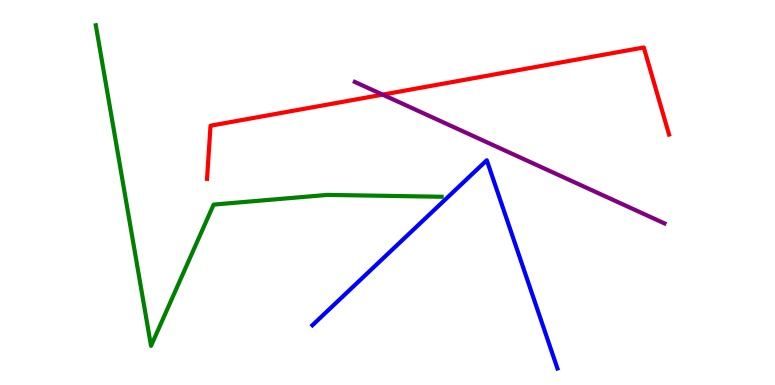[{'lines': ['blue', 'red'], 'intersections': []}, {'lines': ['green', 'red'], 'intersections': []}, {'lines': ['purple', 'red'], 'intersections': [{'x': 4.94, 'y': 7.54}]}, {'lines': ['blue', 'green'], 'intersections': []}, {'lines': ['blue', 'purple'], 'intersections': []}, {'lines': ['green', 'purple'], 'intersections': []}]